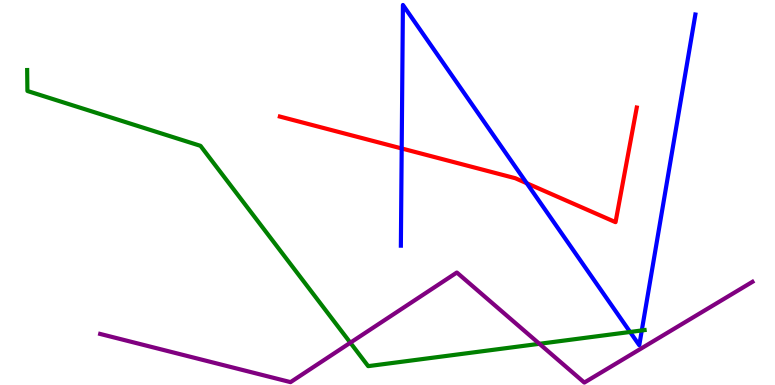[{'lines': ['blue', 'red'], 'intersections': [{'x': 5.18, 'y': 6.14}, {'x': 6.8, 'y': 5.24}]}, {'lines': ['green', 'red'], 'intersections': []}, {'lines': ['purple', 'red'], 'intersections': []}, {'lines': ['blue', 'green'], 'intersections': [{'x': 8.13, 'y': 1.38}, {'x': 8.28, 'y': 1.42}]}, {'lines': ['blue', 'purple'], 'intersections': []}, {'lines': ['green', 'purple'], 'intersections': [{'x': 4.52, 'y': 1.1}, {'x': 6.96, 'y': 1.07}]}]